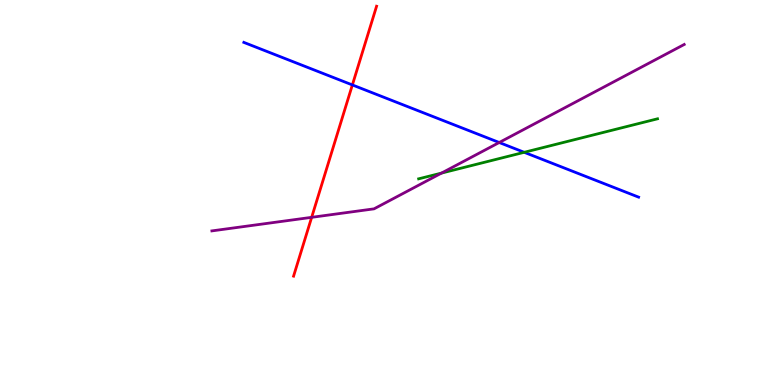[{'lines': ['blue', 'red'], 'intersections': [{'x': 4.55, 'y': 7.79}]}, {'lines': ['green', 'red'], 'intersections': []}, {'lines': ['purple', 'red'], 'intersections': [{'x': 4.02, 'y': 4.36}]}, {'lines': ['blue', 'green'], 'intersections': [{'x': 6.76, 'y': 6.04}]}, {'lines': ['blue', 'purple'], 'intersections': [{'x': 6.44, 'y': 6.3}]}, {'lines': ['green', 'purple'], 'intersections': [{'x': 5.7, 'y': 5.5}]}]